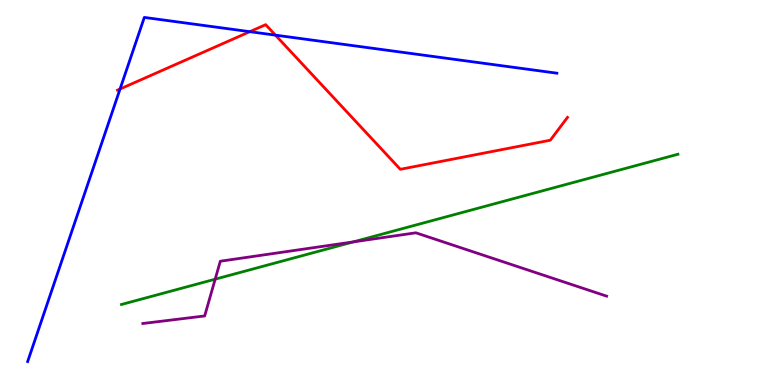[{'lines': ['blue', 'red'], 'intersections': [{'x': 1.55, 'y': 7.69}, {'x': 3.22, 'y': 9.18}, {'x': 3.55, 'y': 9.09}]}, {'lines': ['green', 'red'], 'intersections': []}, {'lines': ['purple', 'red'], 'intersections': []}, {'lines': ['blue', 'green'], 'intersections': []}, {'lines': ['blue', 'purple'], 'intersections': []}, {'lines': ['green', 'purple'], 'intersections': [{'x': 2.78, 'y': 2.75}, {'x': 4.56, 'y': 3.72}]}]